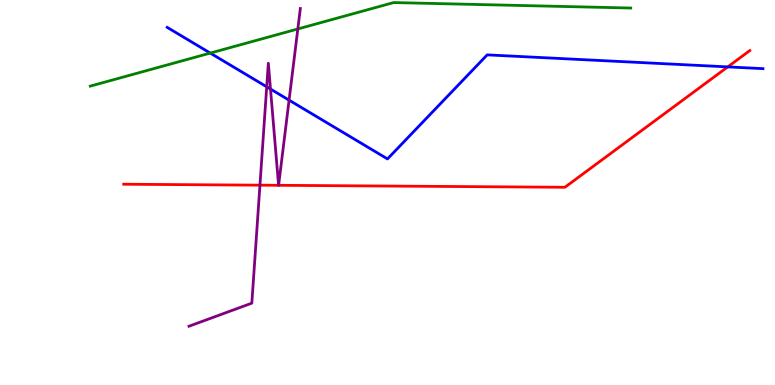[{'lines': ['blue', 'red'], 'intersections': [{'x': 9.39, 'y': 8.26}]}, {'lines': ['green', 'red'], 'intersections': []}, {'lines': ['purple', 'red'], 'intersections': [{'x': 3.35, 'y': 5.19}, {'x': 3.59, 'y': 5.19}, {'x': 3.6, 'y': 5.19}]}, {'lines': ['blue', 'green'], 'intersections': [{'x': 2.71, 'y': 8.62}]}, {'lines': ['blue', 'purple'], 'intersections': [{'x': 3.44, 'y': 7.75}, {'x': 3.49, 'y': 7.69}, {'x': 3.73, 'y': 7.4}]}, {'lines': ['green', 'purple'], 'intersections': [{'x': 3.84, 'y': 9.25}]}]